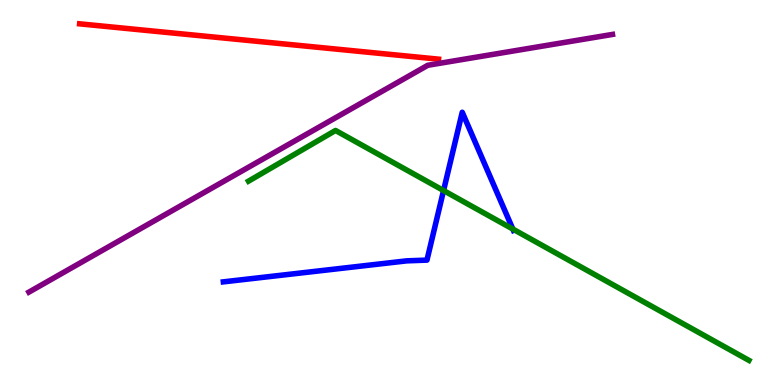[{'lines': ['blue', 'red'], 'intersections': []}, {'lines': ['green', 'red'], 'intersections': []}, {'lines': ['purple', 'red'], 'intersections': []}, {'lines': ['blue', 'green'], 'intersections': [{'x': 5.72, 'y': 5.05}, {'x': 6.62, 'y': 4.05}]}, {'lines': ['blue', 'purple'], 'intersections': []}, {'lines': ['green', 'purple'], 'intersections': []}]